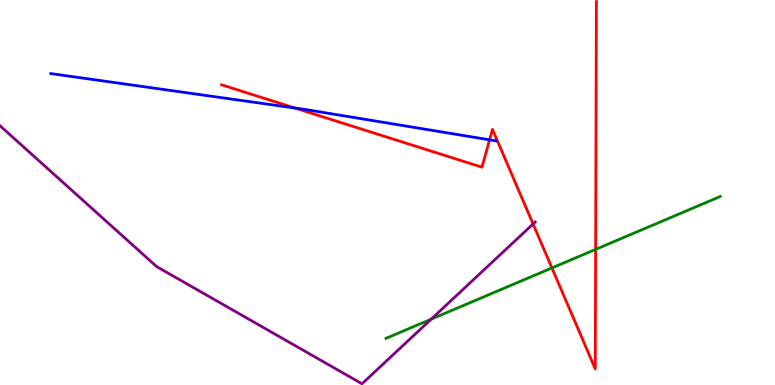[{'lines': ['blue', 'red'], 'intersections': [{'x': 3.81, 'y': 7.19}, {'x': 6.32, 'y': 6.37}]}, {'lines': ['green', 'red'], 'intersections': [{'x': 7.12, 'y': 3.04}, {'x': 7.69, 'y': 3.52}]}, {'lines': ['purple', 'red'], 'intersections': [{'x': 6.88, 'y': 4.18}]}, {'lines': ['blue', 'green'], 'intersections': []}, {'lines': ['blue', 'purple'], 'intersections': []}, {'lines': ['green', 'purple'], 'intersections': [{'x': 5.56, 'y': 1.71}]}]